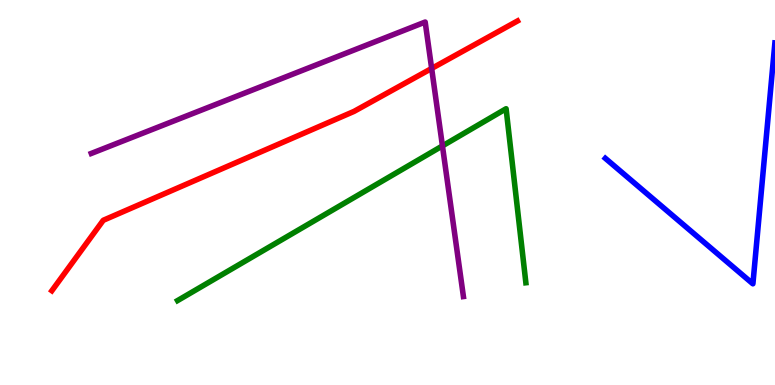[{'lines': ['blue', 'red'], 'intersections': []}, {'lines': ['green', 'red'], 'intersections': []}, {'lines': ['purple', 'red'], 'intersections': [{'x': 5.57, 'y': 8.22}]}, {'lines': ['blue', 'green'], 'intersections': []}, {'lines': ['blue', 'purple'], 'intersections': []}, {'lines': ['green', 'purple'], 'intersections': [{'x': 5.71, 'y': 6.21}]}]